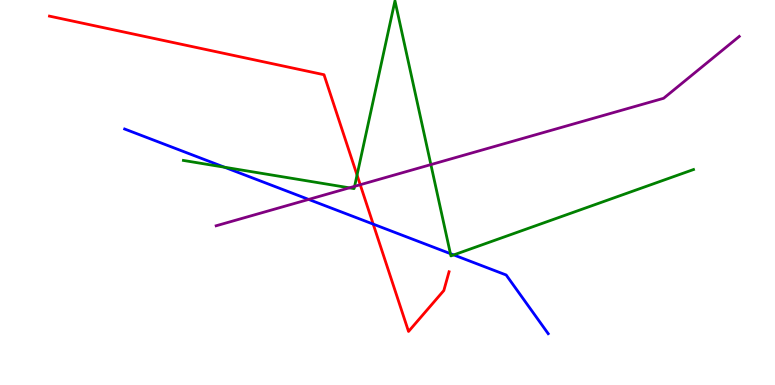[{'lines': ['blue', 'red'], 'intersections': [{'x': 4.82, 'y': 4.18}]}, {'lines': ['green', 'red'], 'intersections': [{'x': 4.61, 'y': 5.45}]}, {'lines': ['purple', 'red'], 'intersections': [{'x': 4.65, 'y': 5.2}]}, {'lines': ['blue', 'green'], 'intersections': [{'x': 2.9, 'y': 5.66}, {'x': 5.81, 'y': 3.41}, {'x': 5.85, 'y': 3.38}]}, {'lines': ['blue', 'purple'], 'intersections': [{'x': 3.98, 'y': 4.82}]}, {'lines': ['green', 'purple'], 'intersections': [{'x': 4.51, 'y': 5.12}, {'x': 4.58, 'y': 5.16}, {'x': 5.56, 'y': 5.72}]}]